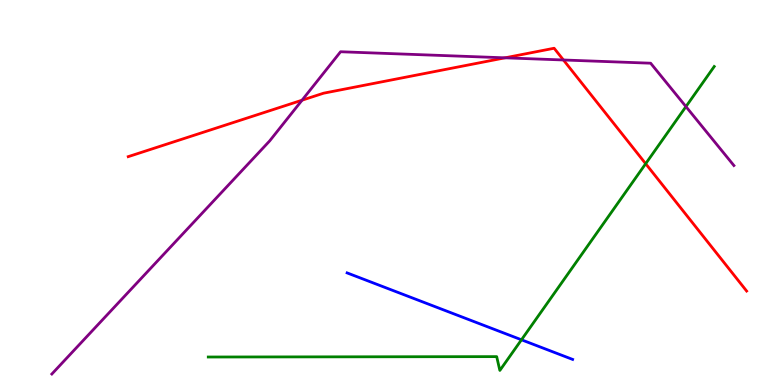[{'lines': ['blue', 'red'], 'intersections': []}, {'lines': ['green', 'red'], 'intersections': [{'x': 8.33, 'y': 5.75}]}, {'lines': ['purple', 'red'], 'intersections': [{'x': 3.9, 'y': 7.4}, {'x': 6.52, 'y': 8.5}, {'x': 7.27, 'y': 8.44}]}, {'lines': ['blue', 'green'], 'intersections': [{'x': 6.73, 'y': 1.17}]}, {'lines': ['blue', 'purple'], 'intersections': []}, {'lines': ['green', 'purple'], 'intersections': [{'x': 8.85, 'y': 7.23}]}]